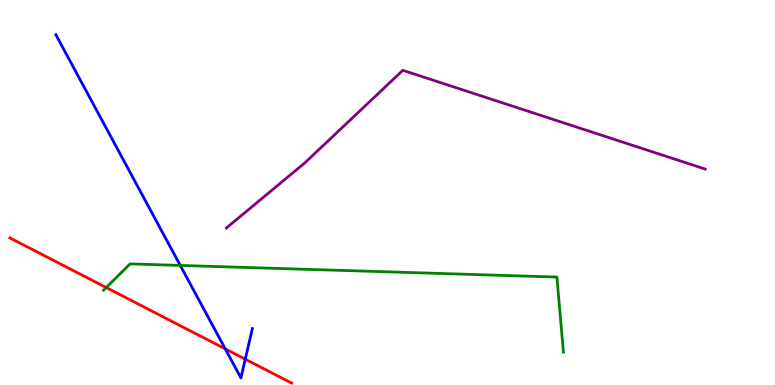[{'lines': ['blue', 'red'], 'intersections': [{'x': 2.91, 'y': 0.938}, {'x': 3.16, 'y': 0.67}]}, {'lines': ['green', 'red'], 'intersections': [{'x': 1.37, 'y': 2.53}]}, {'lines': ['purple', 'red'], 'intersections': []}, {'lines': ['blue', 'green'], 'intersections': [{'x': 2.33, 'y': 3.11}]}, {'lines': ['blue', 'purple'], 'intersections': []}, {'lines': ['green', 'purple'], 'intersections': []}]